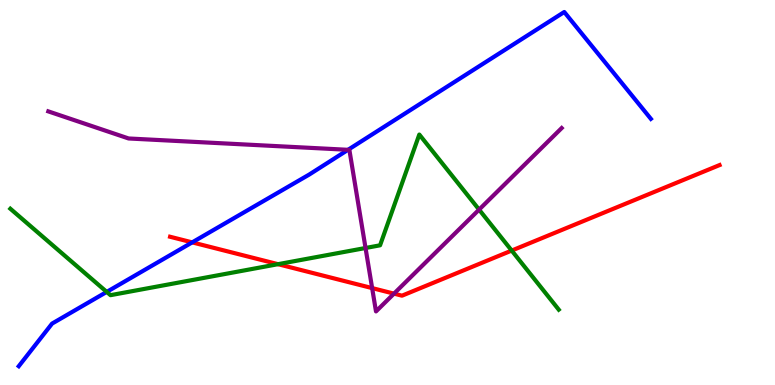[{'lines': ['blue', 'red'], 'intersections': [{'x': 2.48, 'y': 3.7}]}, {'lines': ['green', 'red'], 'intersections': [{'x': 3.59, 'y': 3.14}, {'x': 6.6, 'y': 3.49}]}, {'lines': ['purple', 'red'], 'intersections': [{'x': 4.8, 'y': 2.52}, {'x': 5.08, 'y': 2.37}]}, {'lines': ['blue', 'green'], 'intersections': [{'x': 1.38, 'y': 2.42}]}, {'lines': ['blue', 'purple'], 'intersections': [{'x': 4.49, 'y': 6.11}]}, {'lines': ['green', 'purple'], 'intersections': [{'x': 4.72, 'y': 3.56}, {'x': 6.18, 'y': 4.56}]}]